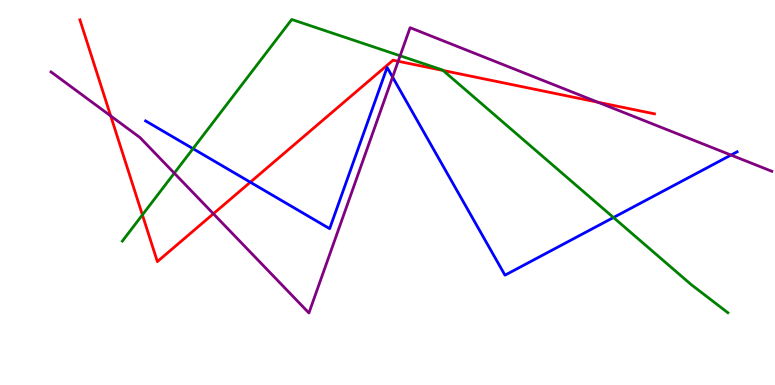[{'lines': ['blue', 'red'], 'intersections': [{'x': 3.23, 'y': 5.27}]}, {'lines': ['green', 'red'], 'intersections': [{'x': 1.84, 'y': 4.42}, {'x': 5.72, 'y': 8.17}]}, {'lines': ['purple', 'red'], 'intersections': [{'x': 1.43, 'y': 6.99}, {'x': 2.75, 'y': 4.45}, {'x': 5.14, 'y': 8.41}, {'x': 7.72, 'y': 7.34}]}, {'lines': ['blue', 'green'], 'intersections': [{'x': 2.49, 'y': 6.14}, {'x': 7.92, 'y': 4.35}]}, {'lines': ['blue', 'purple'], 'intersections': [{'x': 5.07, 'y': 8.0}, {'x': 9.43, 'y': 5.97}]}, {'lines': ['green', 'purple'], 'intersections': [{'x': 2.25, 'y': 5.5}, {'x': 5.16, 'y': 8.55}]}]